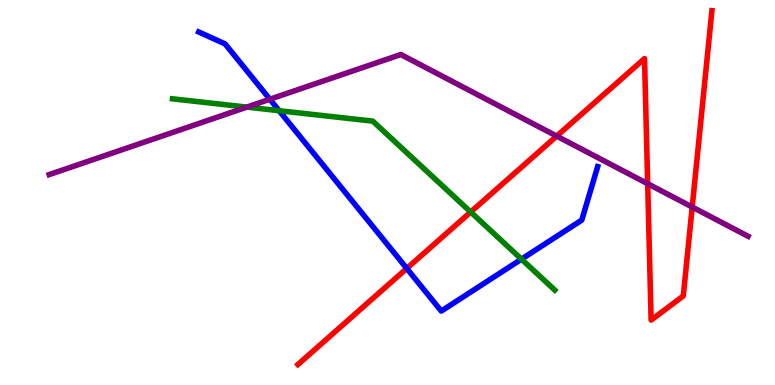[{'lines': ['blue', 'red'], 'intersections': [{'x': 5.25, 'y': 3.03}]}, {'lines': ['green', 'red'], 'intersections': [{'x': 6.07, 'y': 4.49}]}, {'lines': ['purple', 'red'], 'intersections': [{'x': 7.18, 'y': 6.46}, {'x': 8.36, 'y': 5.23}, {'x': 8.93, 'y': 4.62}]}, {'lines': ['blue', 'green'], 'intersections': [{'x': 3.6, 'y': 7.12}, {'x': 6.73, 'y': 3.27}]}, {'lines': ['blue', 'purple'], 'intersections': [{'x': 3.48, 'y': 7.42}]}, {'lines': ['green', 'purple'], 'intersections': [{'x': 3.19, 'y': 7.22}]}]